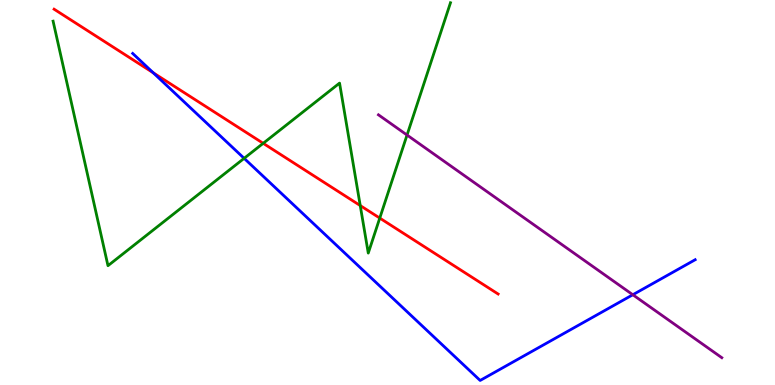[{'lines': ['blue', 'red'], 'intersections': [{'x': 1.98, 'y': 8.11}]}, {'lines': ['green', 'red'], 'intersections': [{'x': 3.4, 'y': 6.28}, {'x': 4.65, 'y': 4.66}, {'x': 4.9, 'y': 4.34}]}, {'lines': ['purple', 'red'], 'intersections': []}, {'lines': ['blue', 'green'], 'intersections': [{'x': 3.15, 'y': 5.89}]}, {'lines': ['blue', 'purple'], 'intersections': [{'x': 8.17, 'y': 2.34}]}, {'lines': ['green', 'purple'], 'intersections': [{'x': 5.25, 'y': 6.49}]}]